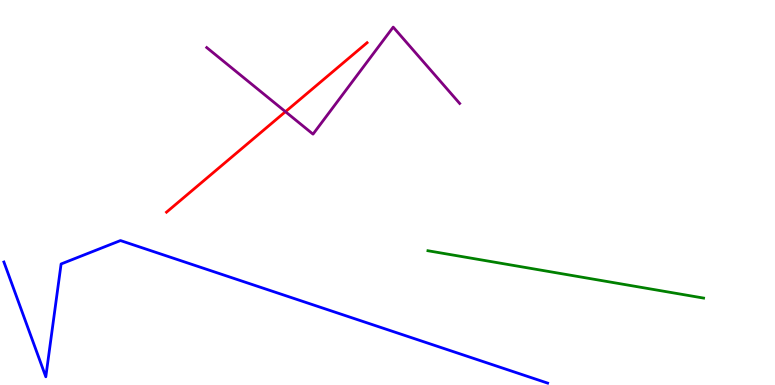[{'lines': ['blue', 'red'], 'intersections': []}, {'lines': ['green', 'red'], 'intersections': []}, {'lines': ['purple', 'red'], 'intersections': [{'x': 3.68, 'y': 7.1}]}, {'lines': ['blue', 'green'], 'intersections': []}, {'lines': ['blue', 'purple'], 'intersections': []}, {'lines': ['green', 'purple'], 'intersections': []}]